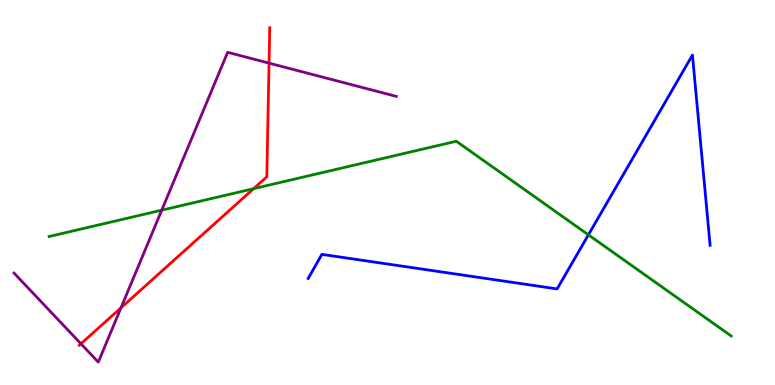[{'lines': ['blue', 'red'], 'intersections': []}, {'lines': ['green', 'red'], 'intersections': [{'x': 3.27, 'y': 5.1}]}, {'lines': ['purple', 'red'], 'intersections': [{'x': 1.04, 'y': 1.07}, {'x': 1.56, 'y': 2.01}, {'x': 3.47, 'y': 8.36}]}, {'lines': ['blue', 'green'], 'intersections': [{'x': 7.59, 'y': 3.9}]}, {'lines': ['blue', 'purple'], 'intersections': []}, {'lines': ['green', 'purple'], 'intersections': [{'x': 2.09, 'y': 4.54}]}]